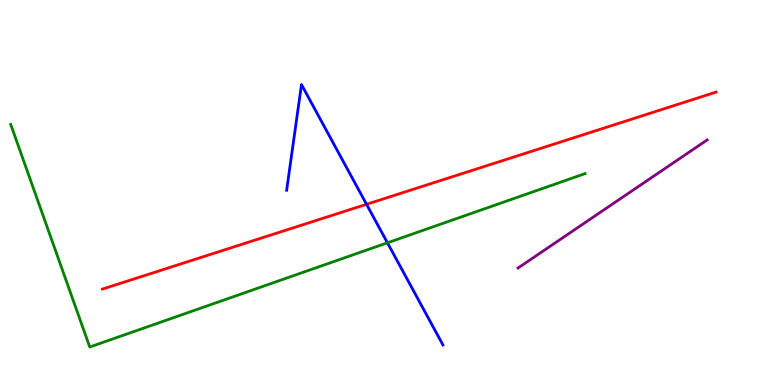[{'lines': ['blue', 'red'], 'intersections': [{'x': 4.73, 'y': 4.69}]}, {'lines': ['green', 'red'], 'intersections': []}, {'lines': ['purple', 'red'], 'intersections': []}, {'lines': ['blue', 'green'], 'intersections': [{'x': 5.0, 'y': 3.69}]}, {'lines': ['blue', 'purple'], 'intersections': []}, {'lines': ['green', 'purple'], 'intersections': []}]